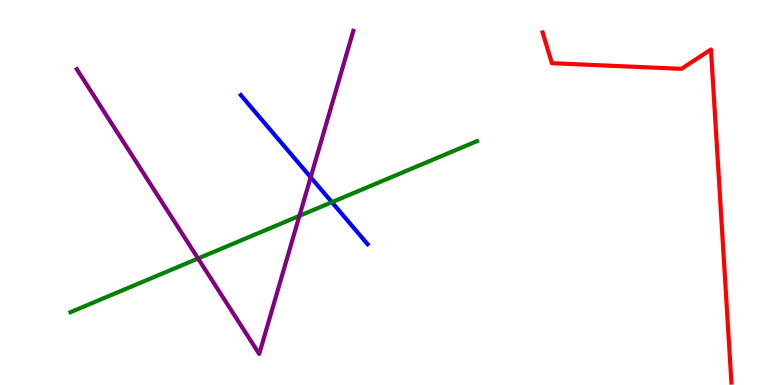[{'lines': ['blue', 'red'], 'intersections': []}, {'lines': ['green', 'red'], 'intersections': []}, {'lines': ['purple', 'red'], 'intersections': []}, {'lines': ['blue', 'green'], 'intersections': [{'x': 4.28, 'y': 4.75}]}, {'lines': ['blue', 'purple'], 'intersections': [{'x': 4.01, 'y': 5.4}]}, {'lines': ['green', 'purple'], 'intersections': [{'x': 2.56, 'y': 3.29}, {'x': 3.86, 'y': 4.39}]}]